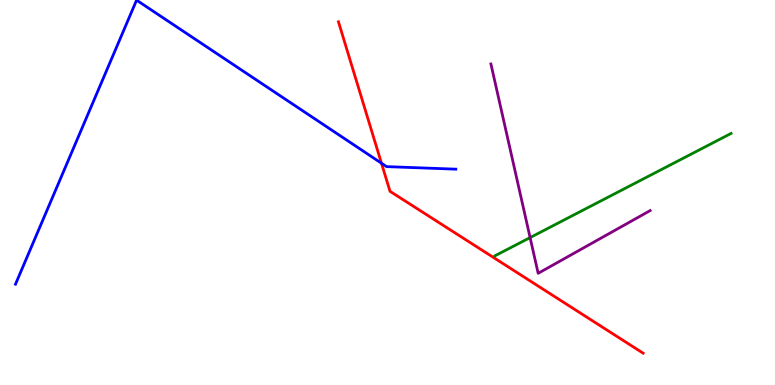[{'lines': ['blue', 'red'], 'intersections': [{'x': 4.92, 'y': 5.76}]}, {'lines': ['green', 'red'], 'intersections': []}, {'lines': ['purple', 'red'], 'intersections': []}, {'lines': ['blue', 'green'], 'intersections': []}, {'lines': ['blue', 'purple'], 'intersections': []}, {'lines': ['green', 'purple'], 'intersections': [{'x': 6.84, 'y': 3.83}]}]